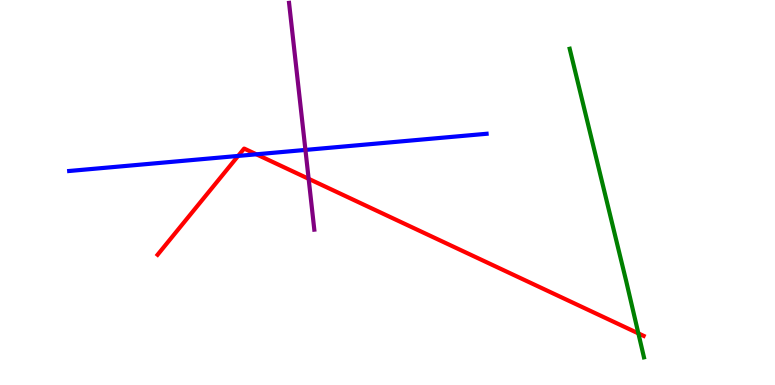[{'lines': ['blue', 'red'], 'intersections': [{'x': 3.07, 'y': 5.95}, {'x': 3.31, 'y': 5.99}]}, {'lines': ['green', 'red'], 'intersections': [{'x': 8.24, 'y': 1.34}]}, {'lines': ['purple', 'red'], 'intersections': [{'x': 3.98, 'y': 5.36}]}, {'lines': ['blue', 'green'], 'intersections': []}, {'lines': ['blue', 'purple'], 'intersections': [{'x': 3.94, 'y': 6.11}]}, {'lines': ['green', 'purple'], 'intersections': []}]